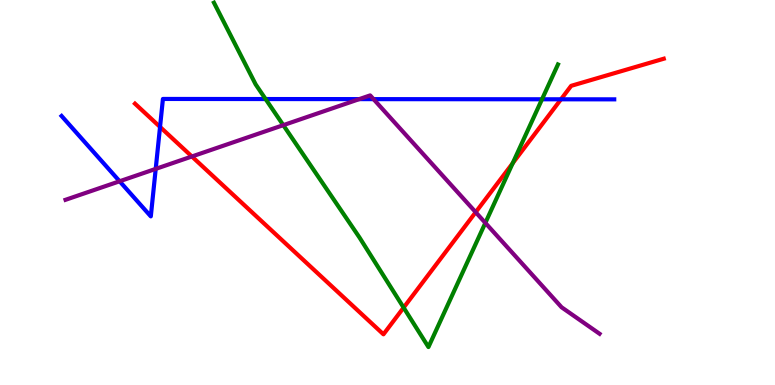[{'lines': ['blue', 'red'], 'intersections': [{'x': 2.07, 'y': 6.7}, {'x': 7.24, 'y': 7.42}]}, {'lines': ['green', 'red'], 'intersections': [{'x': 5.21, 'y': 2.01}, {'x': 6.62, 'y': 5.76}]}, {'lines': ['purple', 'red'], 'intersections': [{'x': 2.48, 'y': 5.94}, {'x': 6.14, 'y': 4.49}]}, {'lines': ['blue', 'green'], 'intersections': [{'x': 3.43, 'y': 7.43}, {'x': 6.99, 'y': 7.42}]}, {'lines': ['blue', 'purple'], 'intersections': [{'x': 1.54, 'y': 5.29}, {'x': 2.01, 'y': 5.61}, {'x': 4.64, 'y': 7.43}, {'x': 4.82, 'y': 7.43}]}, {'lines': ['green', 'purple'], 'intersections': [{'x': 3.66, 'y': 6.75}, {'x': 6.26, 'y': 4.21}]}]